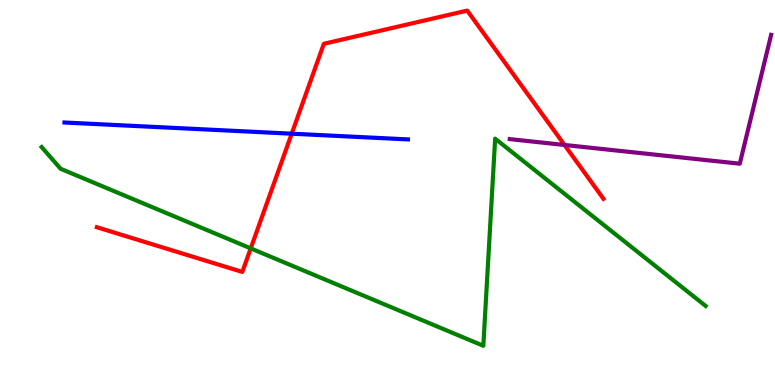[{'lines': ['blue', 'red'], 'intersections': [{'x': 3.76, 'y': 6.53}]}, {'lines': ['green', 'red'], 'intersections': [{'x': 3.24, 'y': 3.55}]}, {'lines': ['purple', 'red'], 'intersections': [{'x': 7.28, 'y': 6.23}]}, {'lines': ['blue', 'green'], 'intersections': []}, {'lines': ['blue', 'purple'], 'intersections': []}, {'lines': ['green', 'purple'], 'intersections': []}]